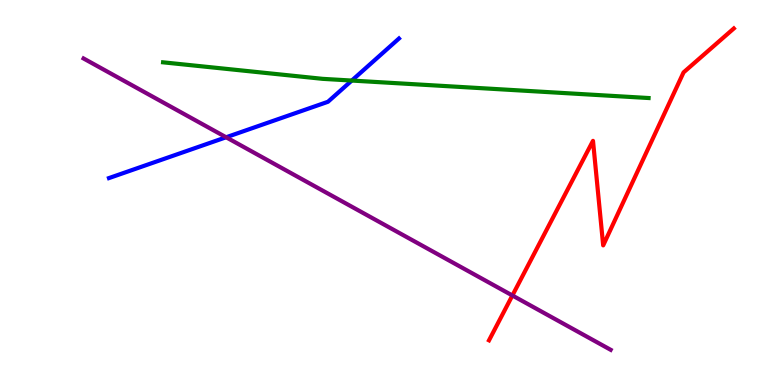[{'lines': ['blue', 'red'], 'intersections': []}, {'lines': ['green', 'red'], 'intersections': []}, {'lines': ['purple', 'red'], 'intersections': [{'x': 6.61, 'y': 2.33}]}, {'lines': ['blue', 'green'], 'intersections': [{'x': 4.54, 'y': 7.91}]}, {'lines': ['blue', 'purple'], 'intersections': [{'x': 2.92, 'y': 6.43}]}, {'lines': ['green', 'purple'], 'intersections': []}]